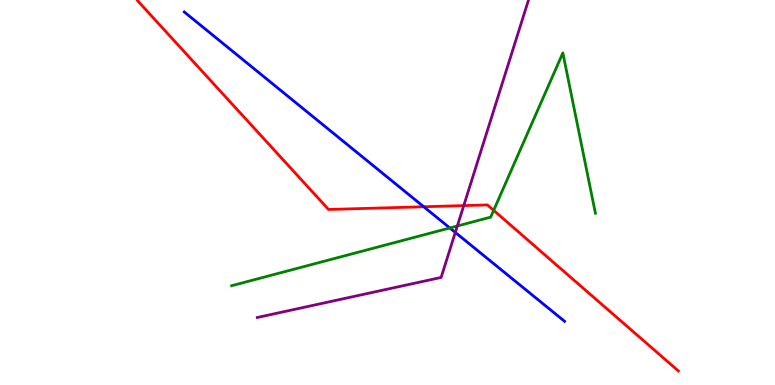[{'lines': ['blue', 'red'], 'intersections': [{'x': 5.47, 'y': 4.63}]}, {'lines': ['green', 'red'], 'intersections': [{'x': 6.37, 'y': 4.54}]}, {'lines': ['purple', 'red'], 'intersections': [{'x': 5.98, 'y': 4.66}]}, {'lines': ['blue', 'green'], 'intersections': [{'x': 5.8, 'y': 4.08}]}, {'lines': ['blue', 'purple'], 'intersections': [{'x': 5.87, 'y': 3.96}]}, {'lines': ['green', 'purple'], 'intersections': [{'x': 5.9, 'y': 4.13}]}]